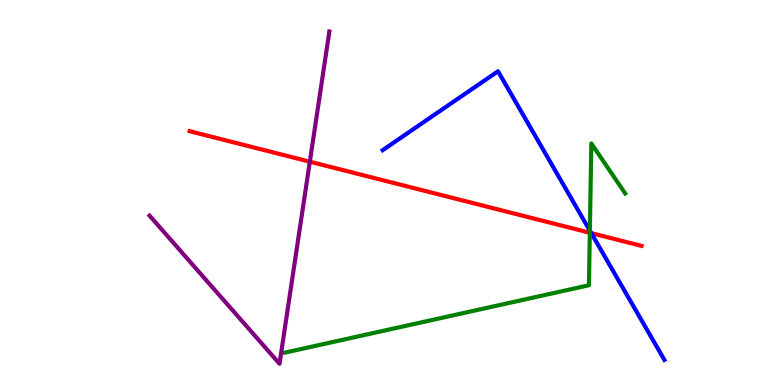[{'lines': ['blue', 'red'], 'intersections': [{'x': 7.63, 'y': 3.94}]}, {'lines': ['green', 'red'], 'intersections': [{'x': 7.61, 'y': 3.95}]}, {'lines': ['purple', 'red'], 'intersections': [{'x': 4.0, 'y': 5.8}]}, {'lines': ['blue', 'green'], 'intersections': [{'x': 7.61, 'y': 4.01}]}, {'lines': ['blue', 'purple'], 'intersections': []}, {'lines': ['green', 'purple'], 'intersections': []}]